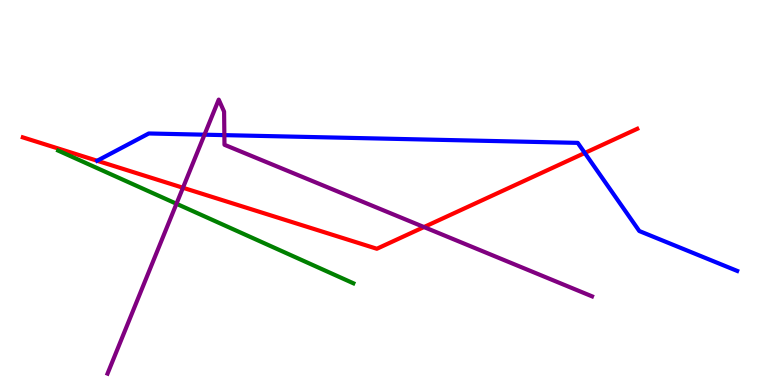[{'lines': ['blue', 'red'], 'intersections': [{'x': 7.55, 'y': 6.03}]}, {'lines': ['green', 'red'], 'intersections': []}, {'lines': ['purple', 'red'], 'intersections': [{'x': 2.36, 'y': 5.12}, {'x': 5.47, 'y': 4.1}]}, {'lines': ['blue', 'green'], 'intersections': []}, {'lines': ['blue', 'purple'], 'intersections': [{'x': 2.64, 'y': 6.5}, {'x': 2.89, 'y': 6.49}]}, {'lines': ['green', 'purple'], 'intersections': [{'x': 2.28, 'y': 4.71}]}]